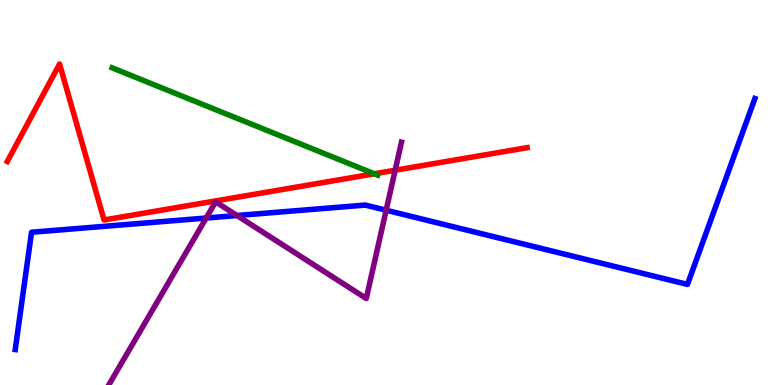[{'lines': ['blue', 'red'], 'intersections': []}, {'lines': ['green', 'red'], 'intersections': [{'x': 4.83, 'y': 5.49}]}, {'lines': ['purple', 'red'], 'intersections': [{'x': 5.1, 'y': 5.58}]}, {'lines': ['blue', 'green'], 'intersections': []}, {'lines': ['blue', 'purple'], 'intersections': [{'x': 2.66, 'y': 4.34}, {'x': 3.06, 'y': 4.4}, {'x': 4.98, 'y': 4.54}]}, {'lines': ['green', 'purple'], 'intersections': []}]